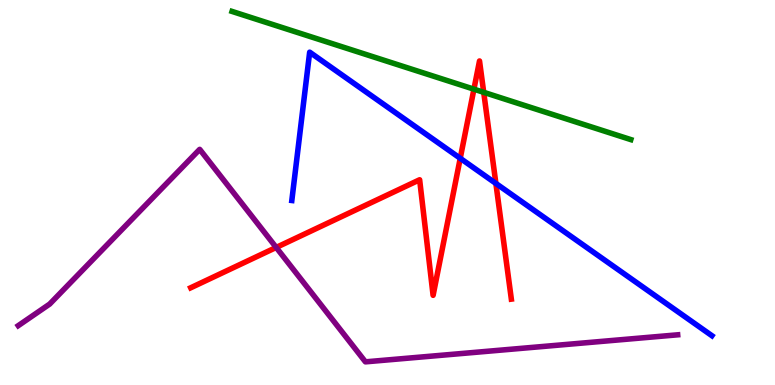[{'lines': ['blue', 'red'], 'intersections': [{'x': 5.94, 'y': 5.89}, {'x': 6.4, 'y': 5.24}]}, {'lines': ['green', 'red'], 'intersections': [{'x': 6.12, 'y': 7.68}, {'x': 6.24, 'y': 7.6}]}, {'lines': ['purple', 'red'], 'intersections': [{'x': 3.56, 'y': 3.57}]}, {'lines': ['blue', 'green'], 'intersections': []}, {'lines': ['blue', 'purple'], 'intersections': []}, {'lines': ['green', 'purple'], 'intersections': []}]